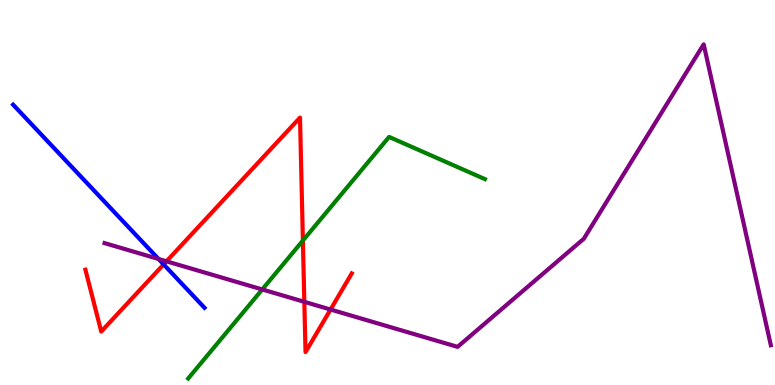[{'lines': ['blue', 'red'], 'intersections': [{'x': 2.11, 'y': 3.13}]}, {'lines': ['green', 'red'], 'intersections': [{'x': 3.91, 'y': 3.75}]}, {'lines': ['purple', 'red'], 'intersections': [{'x': 2.15, 'y': 3.21}, {'x': 3.93, 'y': 2.16}, {'x': 4.27, 'y': 1.96}]}, {'lines': ['blue', 'green'], 'intersections': []}, {'lines': ['blue', 'purple'], 'intersections': [{'x': 2.05, 'y': 3.27}]}, {'lines': ['green', 'purple'], 'intersections': [{'x': 3.38, 'y': 2.48}]}]